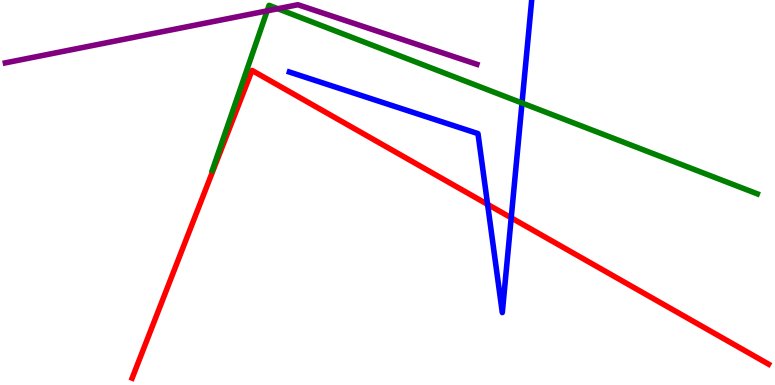[{'lines': ['blue', 'red'], 'intersections': [{'x': 6.29, 'y': 4.69}, {'x': 6.6, 'y': 4.34}]}, {'lines': ['green', 'red'], 'intersections': []}, {'lines': ['purple', 'red'], 'intersections': []}, {'lines': ['blue', 'green'], 'intersections': [{'x': 6.74, 'y': 7.32}]}, {'lines': ['blue', 'purple'], 'intersections': []}, {'lines': ['green', 'purple'], 'intersections': [{'x': 3.45, 'y': 9.72}, {'x': 3.58, 'y': 9.77}]}]